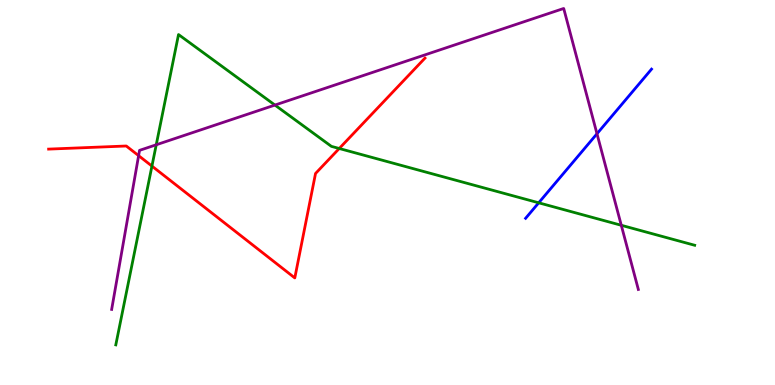[{'lines': ['blue', 'red'], 'intersections': []}, {'lines': ['green', 'red'], 'intersections': [{'x': 1.96, 'y': 5.69}, {'x': 4.38, 'y': 6.14}]}, {'lines': ['purple', 'red'], 'intersections': [{'x': 1.79, 'y': 5.96}]}, {'lines': ['blue', 'green'], 'intersections': [{'x': 6.95, 'y': 4.73}]}, {'lines': ['blue', 'purple'], 'intersections': [{'x': 7.7, 'y': 6.53}]}, {'lines': ['green', 'purple'], 'intersections': [{'x': 2.02, 'y': 6.24}, {'x': 3.55, 'y': 7.27}, {'x': 8.02, 'y': 4.15}]}]